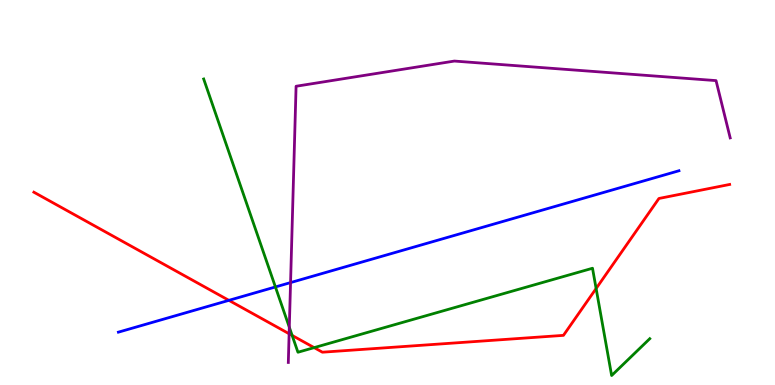[{'lines': ['blue', 'red'], 'intersections': [{'x': 2.95, 'y': 2.2}]}, {'lines': ['green', 'red'], 'intersections': [{'x': 3.77, 'y': 1.29}, {'x': 4.05, 'y': 0.971}, {'x': 7.69, 'y': 2.51}]}, {'lines': ['purple', 'red'], 'intersections': [{'x': 3.73, 'y': 1.33}]}, {'lines': ['blue', 'green'], 'intersections': [{'x': 3.55, 'y': 2.55}]}, {'lines': ['blue', 'purple'], 'intersections': [{'x': 3.75, 'y': 2.66}]}, {'lines': ['green', 'purple'], 'intersections': [{'x': 3.73, 'y': 1.5}]}]